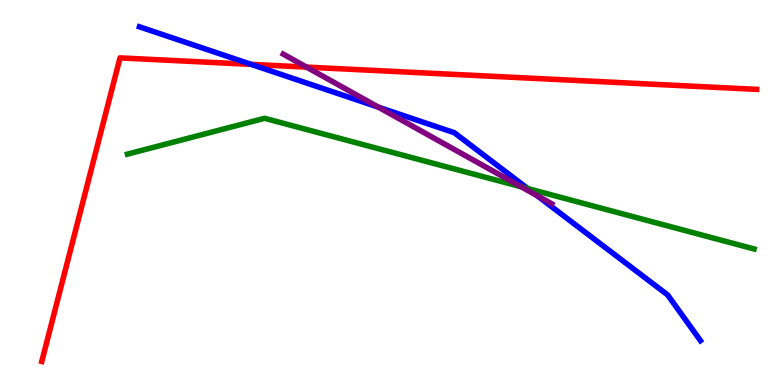[{'lines': ['blue', 'red'], 'intersections': [{'x': 3.24, 'y': 8.33}]}, {'lines': ['green', 'red'], 'intersections': []}, {'lines': ['purple', 'red'], 'intersections': [{'x': 3.96, 'y': 8.26}]}, {'lines': ['blue', 'green'], 'intersections': [{'x': 6.81, 'y': 5.1}]}, {'lines': ['blue', 'purple'], 'intersections': [{'x': 4.88, 'y': 7.22}, {'x': 6.93, 'y': 4.92}]}, {'lines': ['green', 'purple'], 'intersections': [{'x': 6.73, 'y': 5.15}]}]